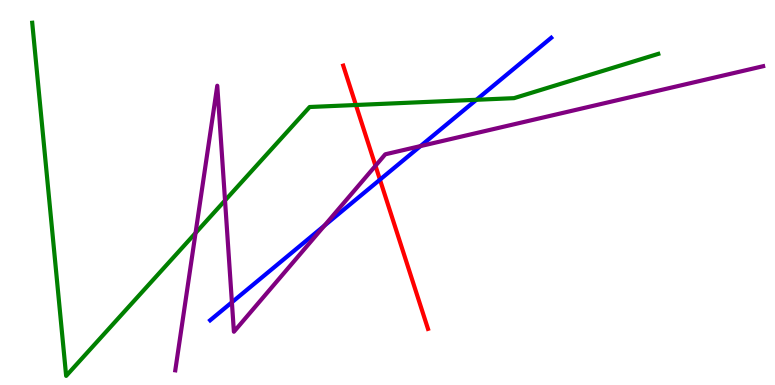[{'lines': ['blue', 'red'], 'intersections': [{'x': 4.9, 'y': 5.33}]}, {'lines': ['green', 'red'], 'intersections': [{'x': 4.59, 'y': 7.27}]}, {'lines': ['purple', 'red'], 'intersections': [{'x': 4.84, 'y': 5.69}]}, {'lines': ['blue', 'green'], 'intersections': [{'x': 6.15, 'y': 7.41}]}, {'lines': ['blue', 'purple'], 'intersections': [{'x': 2.99, 'y': 2.15}, {'x': 4.19, 'y': 4.14}, {'x': 5.43, 'y': 6.21}]}, {'lines': ['green', 'purple'], 'intersections': [{'x': 2.52, 'y': 3.95}, {'x': 2.9, 'y': 4.79}]}]